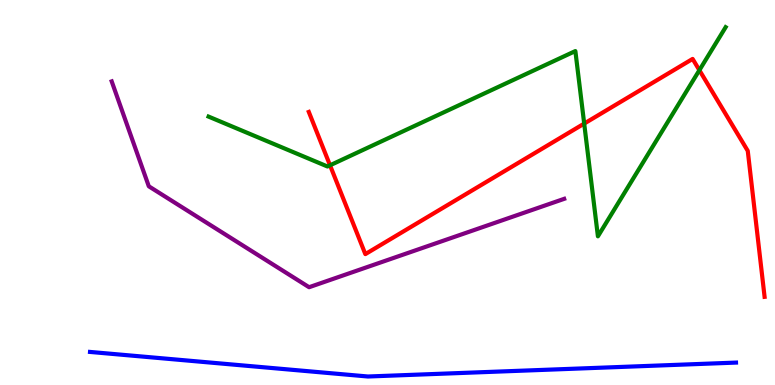[{'lines': ['blue', 'red'], 'intersections': []}, {'lines': ['green', 'red'], 'intersections': [{'x': 4.26, 'y': 5.71}, {'x': 7.54, 'y': 6.79}, {'x': 9.02, 'y': 8.18}]}, {'lines': ['purple', 'red'], 'intersections': []}, {'lines': ['blue', 'green'], 'intersections': []}, {'lines': ['blue', 'purple'], 'intersections': []}, {'lines': ['green', 'purple'], 'intersections': []}]